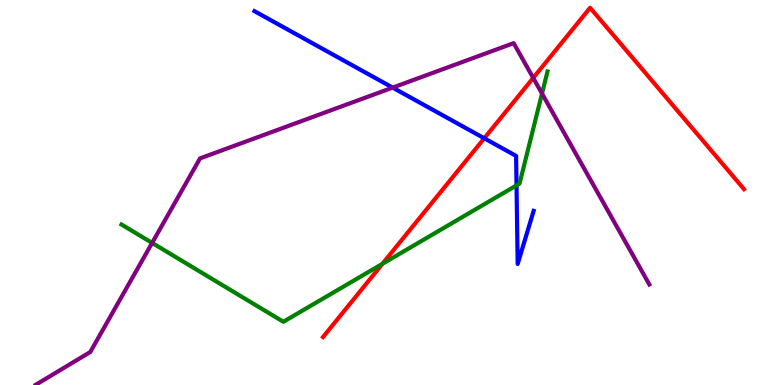[{'lines': ['blue', 'red'], 'intersections': [{'x': 6.25, 'y': 6.41}]}, {'lines': ['green', 'red'], 'intersections': [{'x': 4.93, 'y': 3.15}]}, {'lines': ['purple', 'red'], 'intersections': [{'x': 6.88, 'y': 7.98}]}, {'lines': ['blue', 'green'], 'intersections': [{'x': 6.66, 'y': 5.18}]}, {'lines': ['blue', 'purple'], 'intersections': [{'x': 5.07, 'y': 7.72}]}, {'lines': ['green', 'purple'], 'intersections': [{'x': 1.96, 'y': 3.69}, {'x': 6.99, 'y': 7.57}]}]